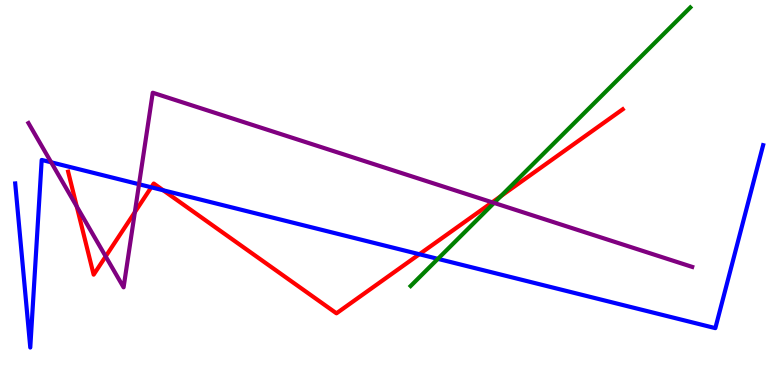[{'lines': ['blue', 'red'], 'intersections': [{'x': 1.95, 'y': 5.14}, {'x': 2.11, 'y': 5.06}, {'x': 5.41, 'y': 3.4}]}, {'lines': ['green', 'red'], 'intersections': [{'x': 6.46, 'y': 4.9}]}, {'lines': ['purple', 'red'], 'intersections': [{'x': 0.99, 'y': 4.64}, {'x': 1.36, 'y': 3.34}, {'x': 1.74, 'y': 4.49}, {'x': 6.35, 'y': 4.74}]}, {'lines': ['blue', 'green'], 'intersections': [{'x': 5.65, 'y': 3.28}]}, {'lines': ['blue', 'purple'], 'intersections': [{'x': 0.66, 'y': 5.78}, {'x': 1.79, 'y': 5.21}]}, {'lines': ['green', 'purple'], 'intersections': [{'x': 6.37, 'y': 4.73}]}]